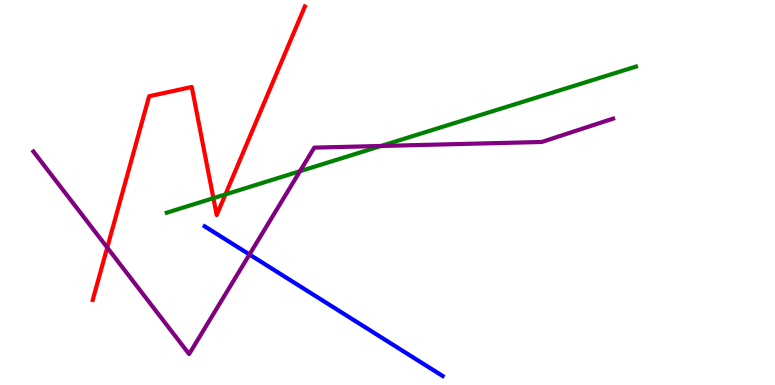[{'lines': ['blue', 'red'], 'intersections': []}, {'lines': ['green', 'red'], 'intersections': [{'x': 2.75, 'y': 4.85}, {'x': 2.91, 'y': 4.95}]}, {'lines': ['purple', 'red'], 'intersections': [{'x': 1.38, 'y': 3.57}]}, {'lines': ['blue', 'green'], 'intersections': []}, {'lines': ['blue', 'purple'], 'intersections': [{'x': 3.22, 'y': 3.39}]}, {'lines': ['green', 'purple'], 'intersections': [{'x': 3.87, 'y': 5.55}, {'x': 4.92, 'y': 6.21}]}]